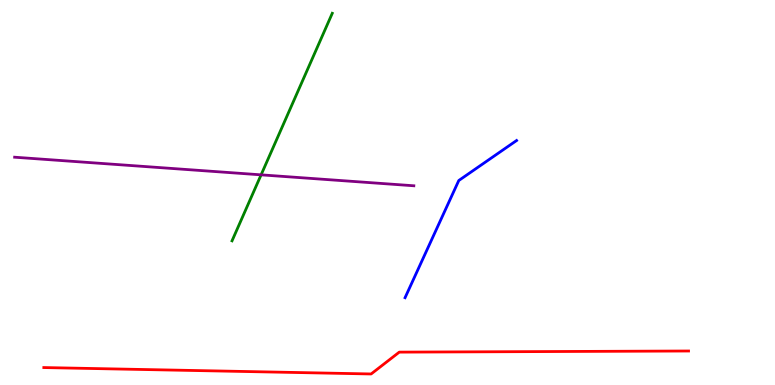[{'lines': ['blue', 'red'], 'intersections': []}, {'lines': ['green', 'red'], 'intersections': []}, {'lines': ['purple', 'red'], 'intersections': []}, {'lines': ['blue', 'green'], 'intersections': []}, {'lines': ['blue', 'purple'], 'intersections': []}, {'lines': ['green', 'purple'], 'intersections': [{'x': 3.37, 'y': 5.46}]}]